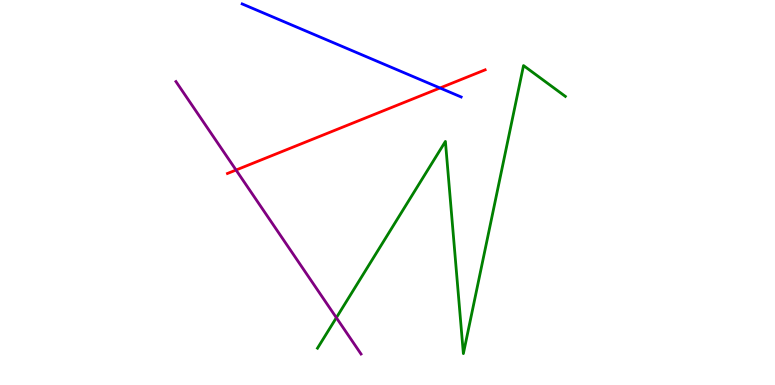[{'lines': ['blue', 'red'], 'intersections': [{'x': 5.68, 'y': 7.71}]}, {'lines': ['green', 'red'], 'intersections': []}, {'lines': ['purple', 'red'], 'intersections': [{'x': 3.05, 'y': 5.58}]}, {'lines': ['blue', 'green'], 'intersections': []}, {'lines': ['blue', 'purple'], 'intersections': []}, {'lines': ['green', 'purple'], 'intersections': [{'x': 4.34, 'y': 1.75}]}]